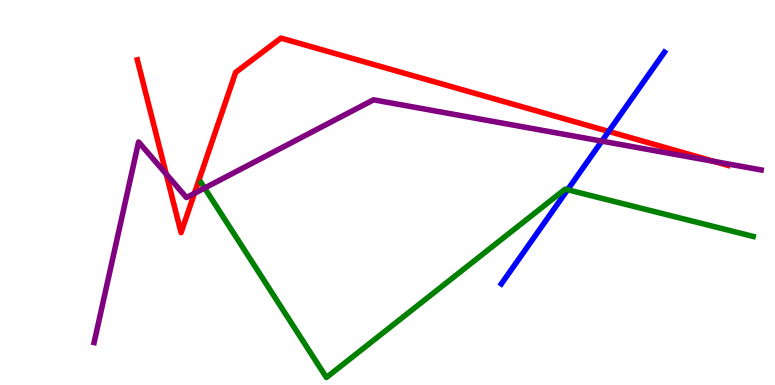[{'lines': ['blue', 'red'], 'intersections': [{'x': 7.85, 'y': 6.59}]}, {'lines': ['green', 'red'], 'intersections': []}, {'lines': ['purple', 'red'], 'intersections': [{'x': 2.14, 'y': 5.48}, {'x': 2.51, 'y': 4.98}, {'x': 9.21, 'y': 5.81}]}, {'lines': ['blue', 'green'], 'intersections': [{'x': 7.32, 'y': 5.07}]}, {'lines': ['blue', 'purple'], 'intersections': [{'x': 7.77, 'y': 6.33}]}, {'lines': ['green', 'purple'], 'intersections': [{'x': 2.64, 'y': 5.12}]}]